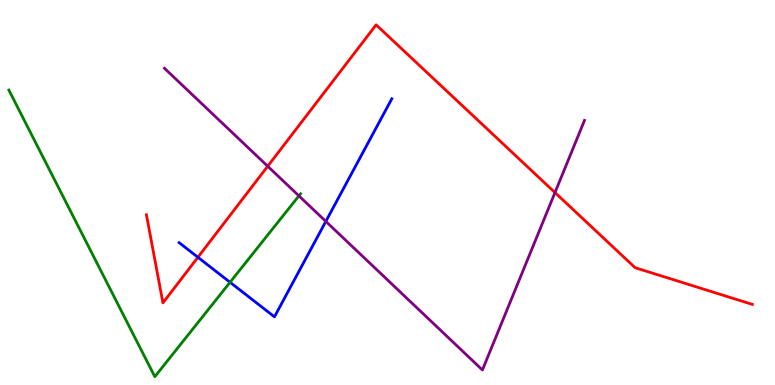[{'lines': ['blue', 'red'], 'intersections': [{'x': 2.55, 'y': 3.32}]}, {'lines': ['green', 'red'], 'intersections': []}, {'lines': ['purple', 'red'], 'intersections': [{'x': 3.45, 'y': 5.68}, {'x': 7.16, 'y': 5.0}]}, {'lines': ['blue', 'green'], 'intersections': [{'x': 2.97, 'y': 2.67}]}, {'lines': ['blue', 'purple'], 'intersections': [{'x': 4.2, 'y': 4.25}]}, {'lines': ['green', 'purple'], 'intersections': [{'x': 3.86, 'y': 4.91}]}]